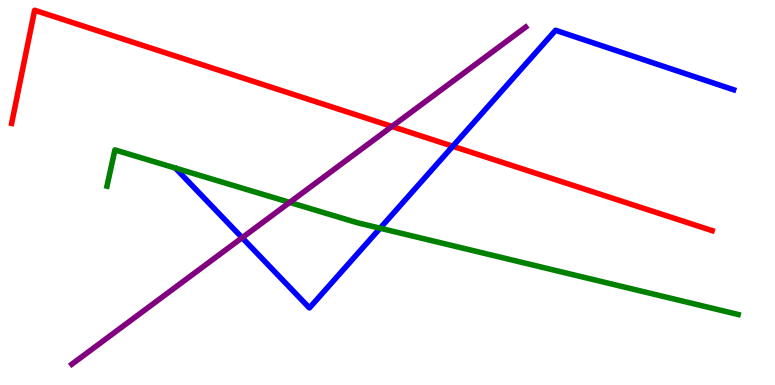[{'lines': ['blue', 'red'], 'intersections': [{'x': 5.84, 'y': 6.2}]}, {'lines': ['green', 'red'], 'intersections': []}, {'lines': ['purple', 'red'], 'intersections': [{'x': 5.06, 'y': 6.72}]}, {'lines': ['blue', 'green'], 'intersections': [{'x': 4.9, 'y': 4.07}]}, {'lines': ['blue', 'purple'], 'intersections': [{'x': 3.12, 'y': 3.83}]}, {'lines': ['green', 'purple'], 'intersections': [{'x': 3.74, 'y': 4.74}]}]